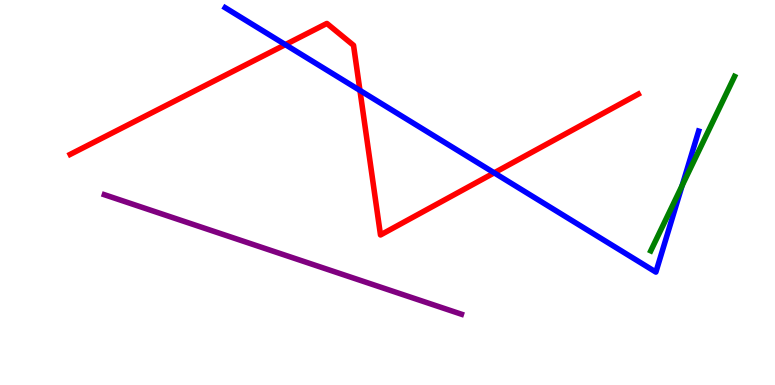[{'lines': ['blue', 'red'], 'intersections': [{'x': 3.68, 'y': 8.84}, {'x': 4.64, 'y': 7.65}, {'x': 6.38, 'y': 5.51}]}, {'lines': ['green', 'red'], 'intersections': []}, {'lines': ['purple', 'red'], 'intersections': []}, {'lines': ['blue', 'green'], 'intersections': [{'x': 8.8, 'y': 5.18}]}, {'lines': ['blue', 'purple'], 'intersections': []}, {'lines': ['green', 'purple'], 'intersections': []}]